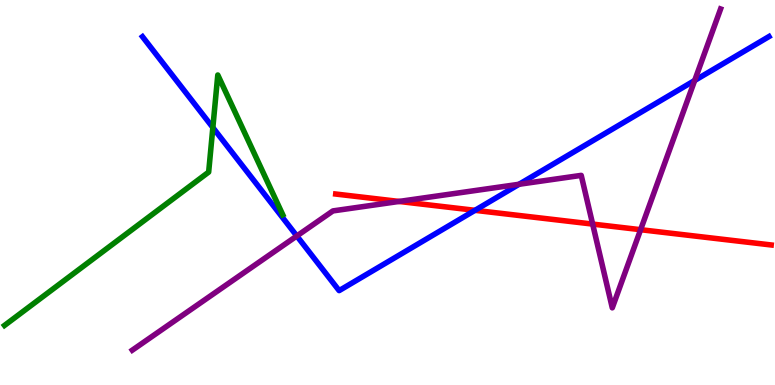[{'lines': ['blue', 'red'], 'intersections': [{'x': 6.13, 'y': 4.54}]}, {'lines': ['green', 'red'], 'intersections': []}, {'lines': ['purple', 'red'], 'intersections': [{'x': 5.15, 'y': 4.77}, {'x': 7.65, 'y': 4.18}, {'x': 8.27, 'y': 4.03}]}, {'lines': ['blue', 'green'], 'intersections': [{'x': 2.75, 'y': 6.69}]}, {'lines': ['blue', 'purple'], 'intersections': [{'x': 3.83, 'y': 3.87}, {'x': 6.7, 'y': 5.21}, {'x': 8.96, 'y': 7.91}]}, {'lines': ['green', 'purple'], 'intersections': []}]